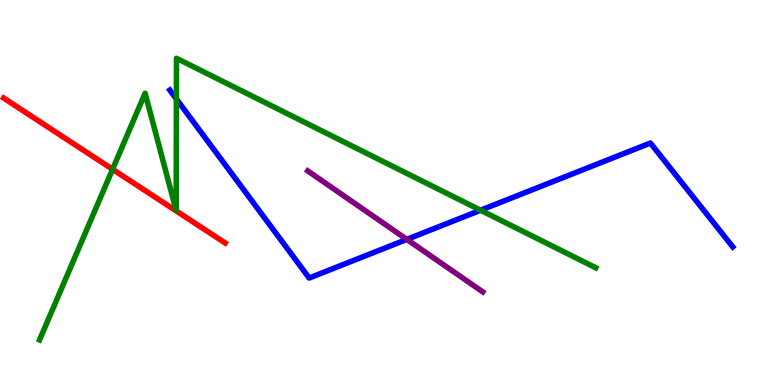[{'lines': ['blue', 'red'], 'intersections': []}, {'lines': ['green', 'red'], 'intersections': [{'x': 1.45, 'y': 5.6}]}, {'lines': ['purple', 'red'], 'intersections': []}, {'lines': ['blue', 'green'], 'intersections': [{'x': 2.28, 'y': 7.43}, {'x': 6.2, 'y': 4.54}]}, {'lines': ['blue', 'purple'], 'intersections': [{'x': 5.25, 'y': 3.78}]}, {'lines': ['green', 'purple'], 'intersections': []}]